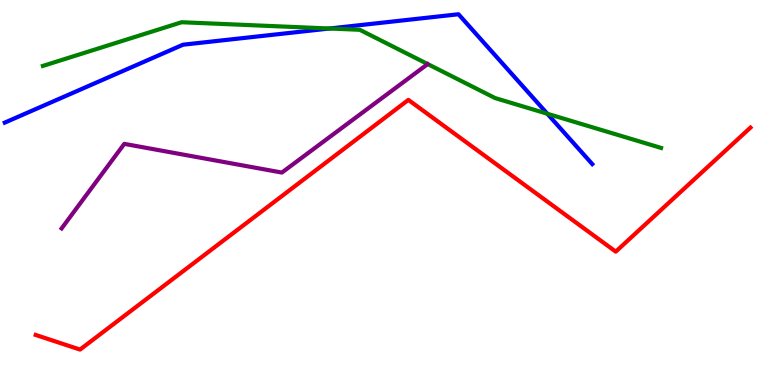[{'lines': ['blue', 'red'], 'intersections': []}, {'lines': ['green', 'red'], 'intersections': []}, {'lines': ['purple', 'red'], 'intersections': []}, {'lines': ['blue', 'green'], 'intersections': [{'x': 4.25, 'y': 9.26}, {'x': 7.06, 'y': 7.05}]}, {'lines': ['blue', 'purple'], 'intersections': []}, {'lines': ['green', 'purple'], 'intersections': []}]